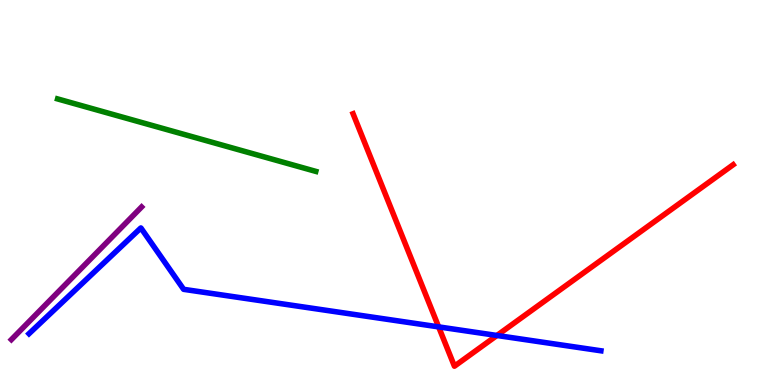[{'lines': ['blue', 'red'], 'intersections': [{'x': 5.66, 'y': 1.51}, {'x': 6.41, 'y': 1.29}]}, {'lines': ['green', 'red'], 'intersections': []}, {'lines': ['purple', 'red'], 'intersections': []}, {'lines': ['blue', 'green'], 'intersections': []}, {'lines': ['blue', 'purple'], 'intersections': []}, {'lines': ['green', 'purple'], 'intersections': []}]